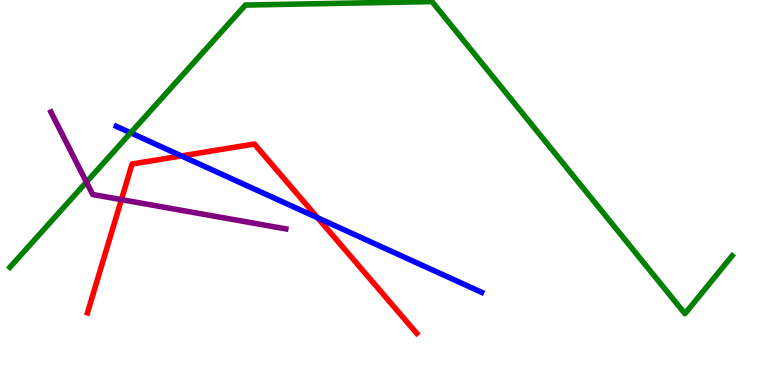[{'lines': ['blue', 'red'], 'intersections': [{'x': 2.34, 'y': 5.95}, {'x': 4.1, 'y': 4.34}]}, {'lines': ['green', 'red'], 'intersections': []}, {'lines': ['purple', 'red'], 'intersections': [{'x': 1.57, 'y': 4.81}]}, {'lines': ['blue', 'green'], 'intersections': [{'x': 1.69, 'y': 6.55}]}, {'lines': ['blue', 'purple'], 'intersections': []}, {'lines': ['green', 'purple'], 'intersections': [{'x': 1.12, 'y': 5.27}]}]